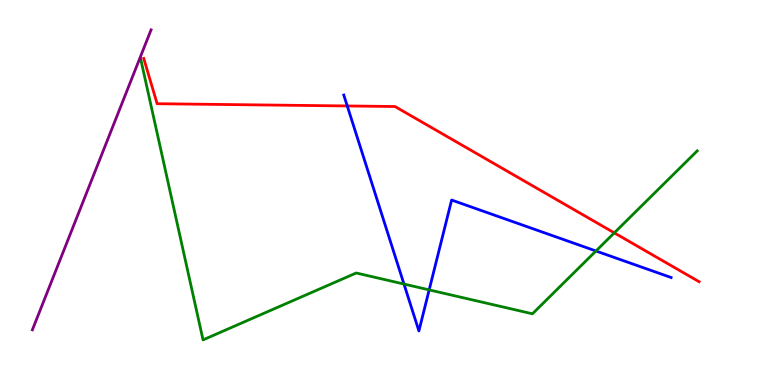[{'lines': ['blue', 'red'], 'intersections': [{'x': 4.48, 'y': 7.25}]}, {'lines': ['green', 'red'], 'intersections': [{'x': 7.93, 'y': 3.95}]}, {'lines': ['purple', 'red'], 'intersections': []}, {'lines': ['blue', 'green'], 'intersections': [{'x': 5.21, 'y': 2.62}, {'x': 5.54, 'y': 2.47}, {'x': 7.69, 'y': 3.48}]}, {'lines': ['blue', 'purple'], 'intersections': []}, {'lines': ['green', 'purple'], 'intersections': []}]